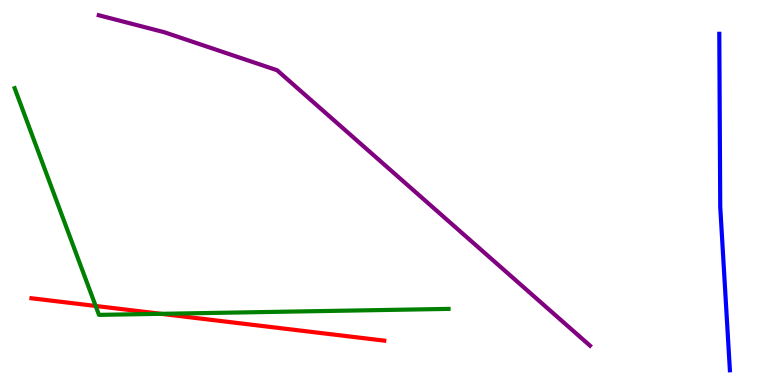[{'lines': ['blue', 'red'], 'intersections': []}, {'lines': ['green', 'red'], 'intersections': [{'x': 1.23, 'y': 2.05}, {'x': 2.08, 'y': 1.85}]}, {'lines': ['purple', 'red'], 'intersections': []}, {'lines': ['blue', 'green'], 'intersections': []}, {'lines': ['blue', 'purple'], 'intersections': []}, {'lines': ['green', 'purple'], 'intersections': []}]